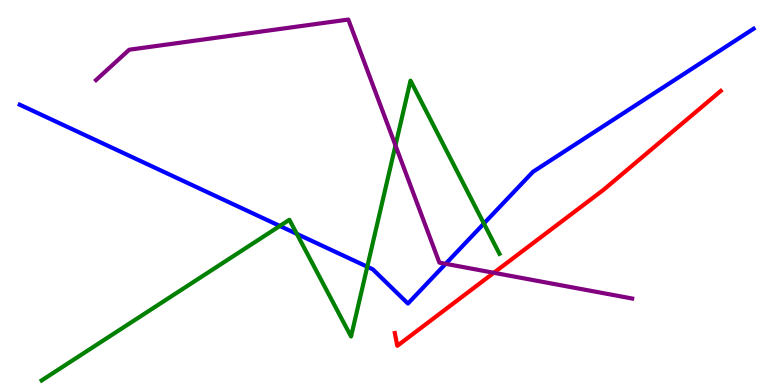[{'lines': ['blue', 'red'], 'intersections': []}, {'lines': ['green', 'red'], 'intersections': []}, {'lines': ['purple', 'red'], 'intersections': [{'x': 6.37, 'y': 2.91}]}, {'lines': ['blue', 'green'], 'intersections': [{'x': 3.61, 'y': 4.13}, {'x': 3.83, 'y': 3.93}, {'x': 4.74, 'y': 3.07}, {'x': 6.24, 'y': 4.19}]}, {'lines': ['blue', 'purple'], 'intersections': [{'x': 5.75, 'y': 3.15}]}, {'lines': ['green', 'purple'], 'intersections': [{'x': 5.1, 'y': 6.22}]}]